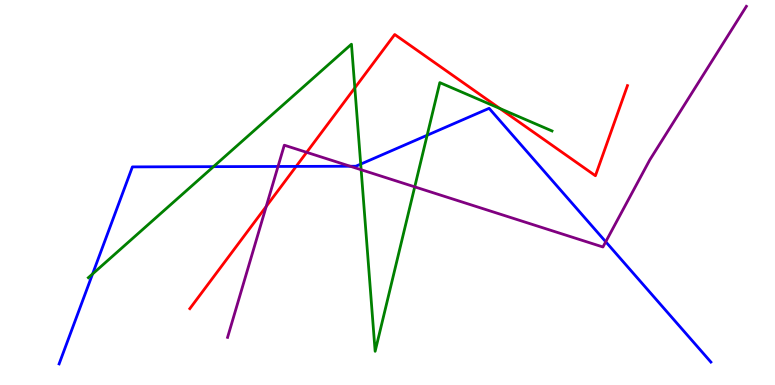[{'lines': ['blue', 'red'], 'intersections': [{'x': 3.82, 'y': 5.68}]}, {'lines': ['green', 'red'], 'intersections': [{'x': 4.58, 'y': 7.72}, {'x': 6.45, 'y': 7.18}]}, {'lines': ['purple', 'red'], 'intersections': [{'x': 3.44, 'y': 4.64}, {'x': 3.96, 'y': 6.04}]}, {'lines': ['blue', 'green'], 'intersections': [{'x': 1.19, 'y': 2.88}, {'x': 2.75, 'y': 5.67}, {'x': 4.65, 'y': 5.74}, {'x': 5.51, 'y': 6.49}]}, {'lines': ['blue', 'purple'], 'intersections': [{'x': 3.59, 'y': 5.68}, {'x': 4.52, 'y': 5.68}, {'x': 7.82, 'y': 3.72}]}, {'lines': ['green', 'purple'], 'intersections': [{'x': 4.66, 'y': 5.59}, {'x': 5.35, 'y': 5.15}]}]